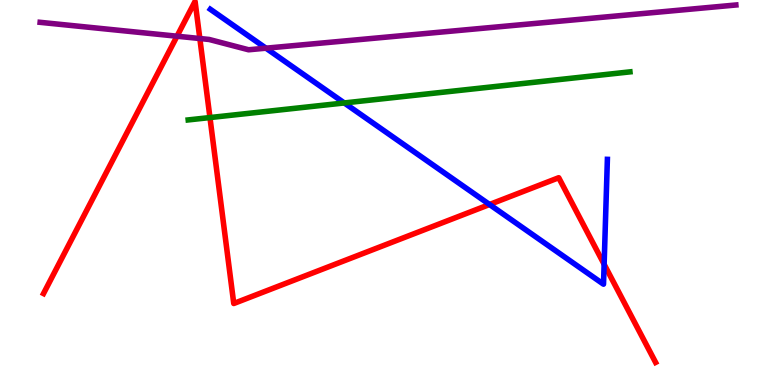[{'lines': ['blue', 'red'], 'intersections': [{'x': 6.32, 'y': 4.69}, {'x': 7.8, 'y': 3.14}]}, {'lines': ['green', 'red'], 'intersections': [{'x': 2.71, 'y': 6.95}]}, {'lines': ['purple', 'red'], 'intersections': [{'x': 2.28, 'y': 9.06}, {'x': 2.58, 'y': 9.0}]}, {'lines': ['blue', 'green'], 'intersections': [{'x': 4.44, 'y': 7.33}]}, {'lines': ['blue', 'purple'], 'intersections': [{'x': 3.43, 'y': 8.75}]}, {'lines': ['green', 'purple'], 'intersections': []}]